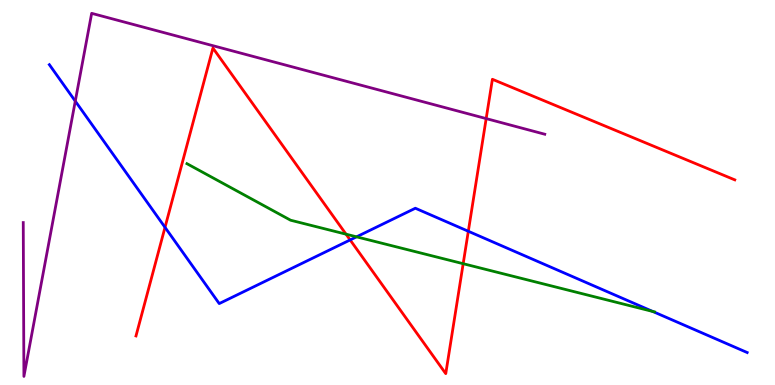[{'lines': ['blue', 'red'], 'intersections': [{'x': 2.13, 'y': 4.1}, {'x': 4.52, 'y': 3.77}, {'x': 6.04, 'y': 3.99}]}, {'lines': ['green', 'red'], 'intersections': [{'x': 4.46, 'y': 3.92}, {'x': 5.98, 'y': 3.15}]}, {'lines': ['purple', 'red'], 'intersections': [{'x': 6.27, 'y': 6.92}]}, {'lines': ['blue', 'green'], 'intersections': [{'x': 4.6, 'y': 3.85}, {'x': 8.42, 'y': 1.91}]}, {'lines': ['blue', 'purple'], 'intersections': [{'x': 0.971, 'y': 7.37}]}, {'lines': ['green', 'purple'], 'intersections': []}]